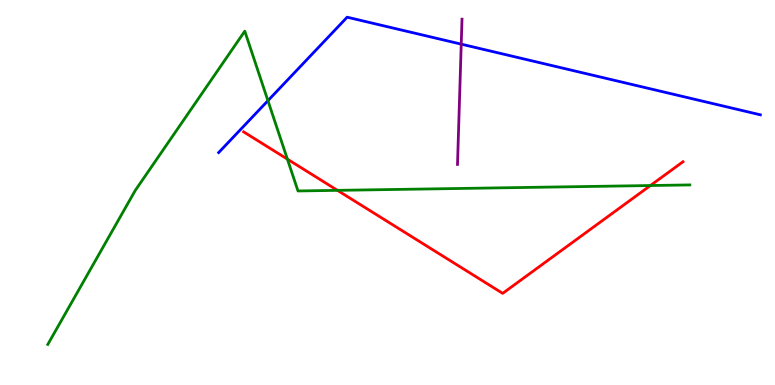[{'lines': ['blue', 'red'], 'intersections': []}, {'lines': ['green', 'red'], 'intersections': [{'x': 3.71, 'y': 5.87}, {'x': 4.35, 'y': 5.06}, {'x': 8.39, 'y': 5.18}]}, {'lines': ['purple', 'red'], 'intersections': []}, {'lines': ['blue', 'green'], 'intersections': [{'x': 3.46, 'y': 7.39}]}, {'lines': ['blue', 'purple'], 'intersections': [{'x': 5.95, 'y': 8.85}]}, {'lines': ['green', 'purple'], 'intersections': []}]